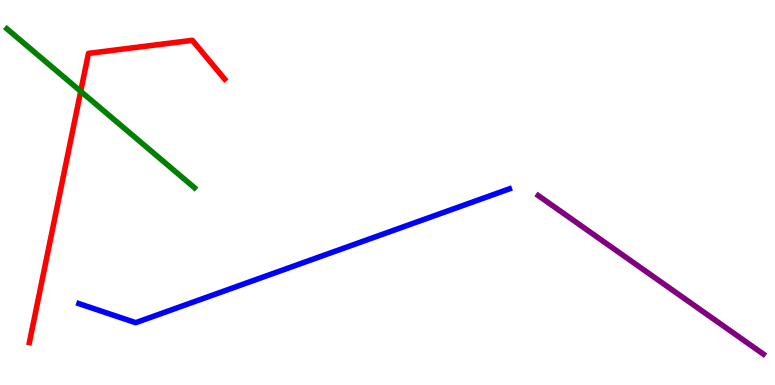[{'lines': ['blue', 'red'], 'intersections': []}, {'lines': ['green', 'red'], 'intersections': [{'x': 1.04, 'y': 7.63}]}, {'lines': ['purple', 'red'], 'intersections': []}, {'lines': ['blue', 'green'], 'intersections': []}, {'lines': ['blue', 'purple'], 'intersections': []}, {'lines': ['green', 'purple'], 'intersections': []}]